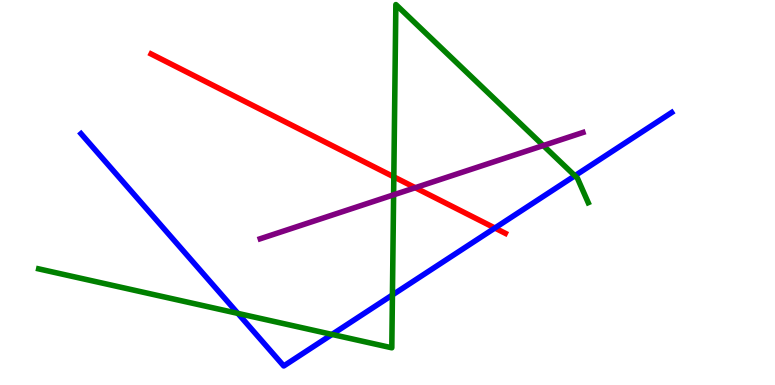[{'lines': ['blue', 'red'], 'intersections': [{'x': 6.39, 'y': 4.08}]}, {'lines': ['green', 'red'], 'intersections': [{'x': 5.08, 'y': 5.41}]}, {'lines': ['purple', 'red'], 'intersections': [{'x': 5.36, 'y': 5.12}]}, {'lines': ['blue', 'green'], 'intersections': [{'x': 3.07, 'y': 1.86}, {'x': 4.28, 'y': 1.31}, {'x': 5.06, 'y': 2.34}, {'x': 7.42, 'y': 5.44}]}, {'lines': ['blue', 'purple'], 'intersections': []}, {'lines': ['green', 'purple'], 'intersections': [{'x': 5.08, 'y': 4.94}, {'x': 7.01, 'y': 6.22}]}]